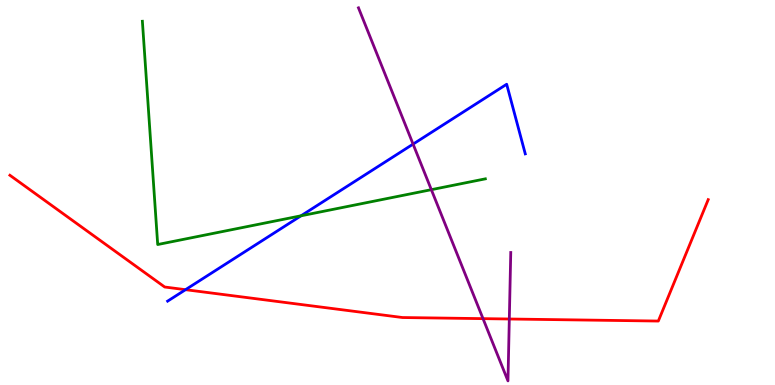[{'lines': ['blue', 'red'], 'intersections': [{'x': 2.39, 'y': 2.48}]}, {'lines': ['green', 'red'], 'intersections': []}, {'lines': ['purple', 'red'], 'intersections': [{'x': 6.23, 'y': 1.72}, {'x': 6.57, 'y': 1.71}]}, {'lines': ['blue', 'green'], 'intersections': [{'x': 3.88, 'y': 4.39}]}, {'lines': ['blue', 'purple'], 'intersections': [{'x': 5.33, 'y': 6.26}]}, {'lines': ['green', 'purple'], 'intersections': [{'x': 5.57, 'y': 5.07}]}]